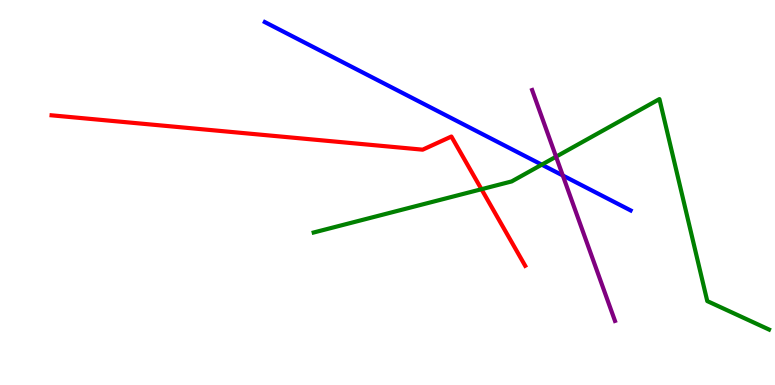[{'lines': ['blue', 'red'], 'intersections': []}, {'lines': ['green', 'red'], 'intersections': [{'x': 6.21, 'y': 5.09}]}, {'lines': ['purple', 'red'], 'intersections': []}, {'lines': ['blue', 'green'], 'intersections': [{'x': 6.99, 'y': 5.72}]}, {'lines': ['blue', 'purple'], 'intersections': [{'x': 7.26, 'y': 5.44}]}, {'lines': ['green', 'purple'], 'intersections': [{'x': 7.17, 'y': 5.93}]}]